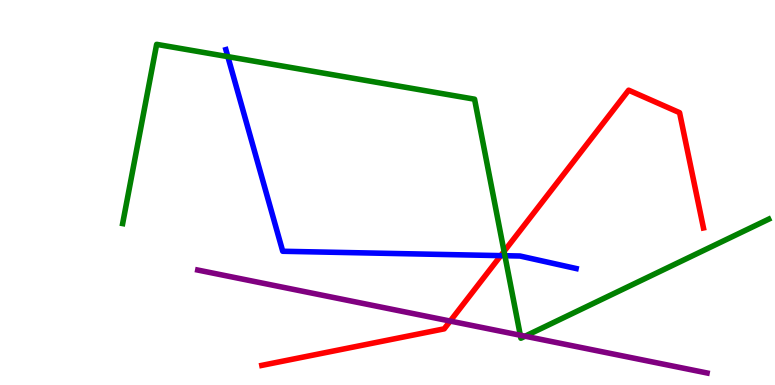[{'lines': ['blue', 'red'], 'intersections': [{'x': 6.46, 'y': 3.36}]}, {'lines': ['green', 'red'], 'intersections': [{'x': 6.5, 'y': 3.47}]}, {'lines': ['purple', 'red'], 'intersections': [{'x': 5.81, 'y': 1.66}]}, {'lines': ['blue', 'green'], 'intersections': [{'x': 2.94, 'y': 8.53}, {'x': 6.51, 'y': 3.36}]}, {'lines': ['blue', 'purple'], 'intersections': []}, {'lines': ['green', 'purple'], 'intersections': [{'x': 6.71, 'y': 1.29}, {'x': 6.78, 'y': 1.27}]}]